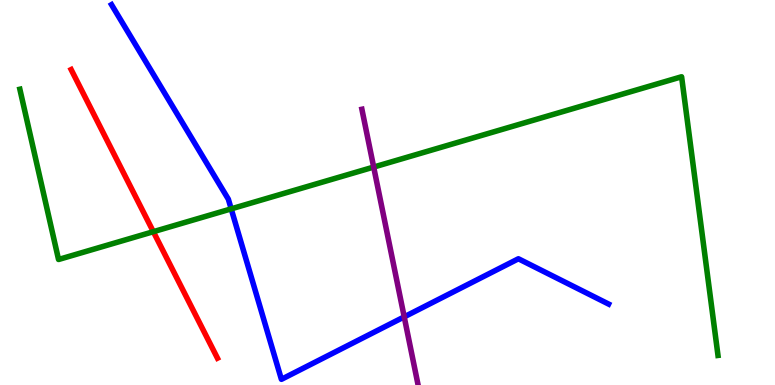[{'lines': ['blue', 'red'], 'intersections': []}, {'lines': ['green', 'red'], 'intersections': [{'x': 1.98, 'y': 3.98}]}, {'lines': ['purple', 'red'], 'intersections': []}, {'lines': ['blue', 'green'], 'intersections': [{'x': 2.98, 'y': 4.58}]}, {'lines': ['blue', 'purple'], 'intersections': [{'x': 5.22, 'y': 1.77}]}, {'lines': ['green', 'purple'], 'intersections': [{'x': 4.82, 'y': 5.66}]}]